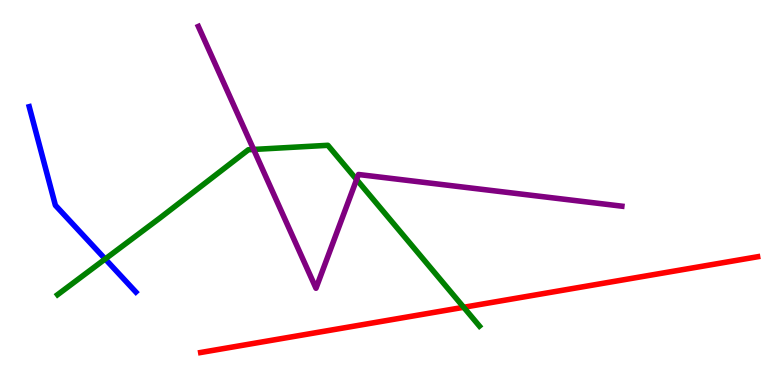[{'lines': ['blue', 'red'], 'intersections': []}, {'lines': ['green', 'red'], 'intersections': [{'x': 5.98, 'y': 2.02}]}, {'lines': ['purple', 'red'], 'intersections': []}, {'lines': ['blue', 'green'], 'intersections': [{'x': 1.36, 'y': 3.27}]}, {'lines': ['blue', 'purple'], 'intersections': []}, {'lines': ['green', 'purple'], 'intersections': [{'x': 3.27, 'y': 6.12}, {'x': 4.6, 'y': 5.34}]}]